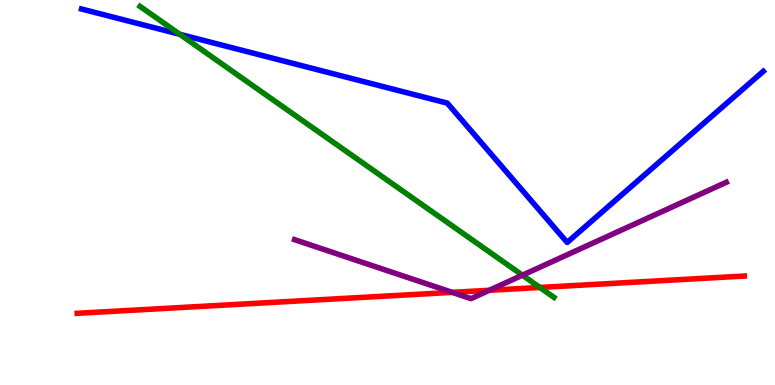[{'lines': ['blue', 'red'], 'intersections': []}, {'lines': ['green', 'red'], 'intersections': [{'x': 6.97, 'y': 2.53}]}, {'lines': ['purple', 'red'], 'intersections': [{'x': 5.83, 'y': 2.41}, {'x': 6.31, 'y': 2.46}]}, {'lines': ['blue', 'green'], 'intersections': [{'x': 2.32, 'y': 9.11}]}, {'lines': ['blue', 'purple'], 'intersections': []}, {'lines': ['green', 'purple'], 'intersections': [{'x': 6.74, 'y': 2.85}]}]